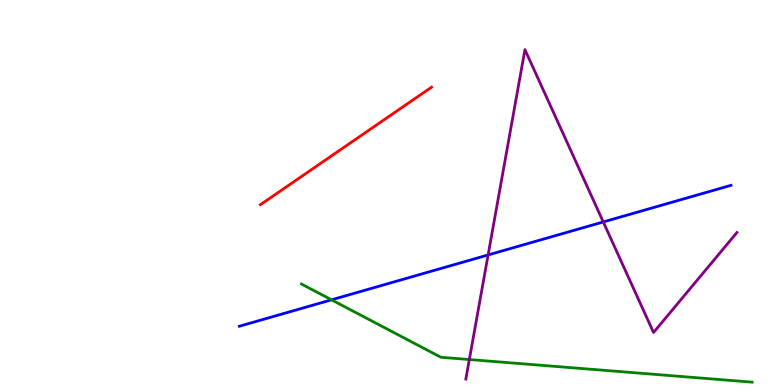[{'lines': ['blue', 'red'], 'intersections': []}, {'lines': ['green', 'red'], 'intersections': []}, {'lines': ['purple', 'red'], 'intersections': []}, {'lines': ['blue', 'green'], 'intersections': [{'x': 4.28, 'y': 2.21}]}, {'lines': ['blue', 'purple'], 'intersections': [{'x': 6.3, 'y': 3.38}, {'x': 7.78, 'y': 4.24}]}, {'lines': ['green', 'purple'], 'intersections': [{'x': 6.06, 'y': 0.661}]}]